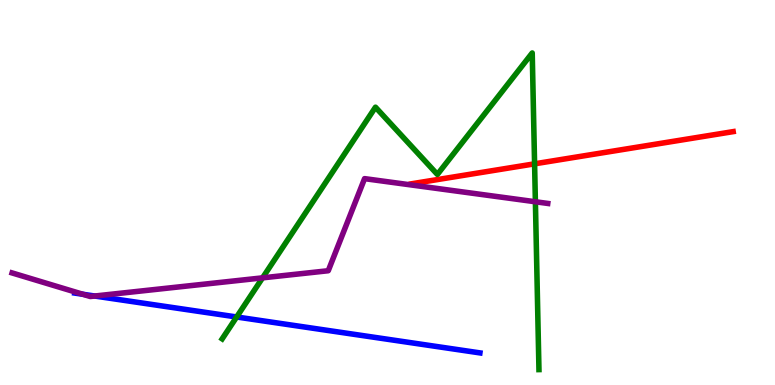[{'lines': ['blue', 'red'], 'intersections': []}, {'lines': ['green', 'red'], 'intersections': [{'x': 6.9, 'y': 5.74}]}, {'lines': ['purple', 'red'], 'intersections': []}, {'lines': ['blue', 'green'], 'intersections': [{'x': 3.05, 'y': 1.77}]}, {'lines': ['blue', 'purple'], 'intersections': [{'x': 1.07, 'y': 2.36}, {'x': 1.22, 'y': 2.31}]}, {'lines': ['green', 'purple'], 'intersections': [{'x': 3.39, 'y': 2.78}, {'x': 6.91, 'y': 4.76}]}]